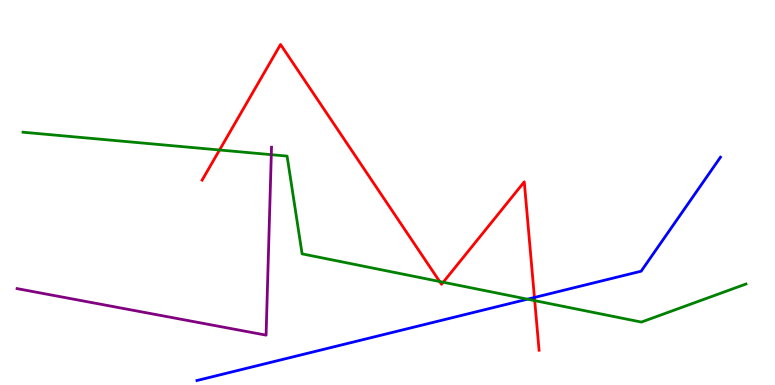[{'lines': ['blue', 'red'], 'intersections': [{'x': 6.9, 'y': 2.27}]}, {'lines': ['green', 'red'], 'intersections': [{'x': 2.83, 'y': 6.1}, {'x': 5.67, 'y': 2.69}, {'x': 5.72, 'y': 2.67}, {'x': 6.9, 'y': 2.19}]}, {'lines': ['purple', 'red'], 'intersections': []}, {'lines': ['blue', 'green'], 'intersections': [{'x': 6.81, 'y': 2.23}]}, {'lines': ['blue', 'purple'], 'intersections': []}, {'lines': ['green', 'purple'], 'intersections': [{'x': 3.5, 'y': 5.98}]}]